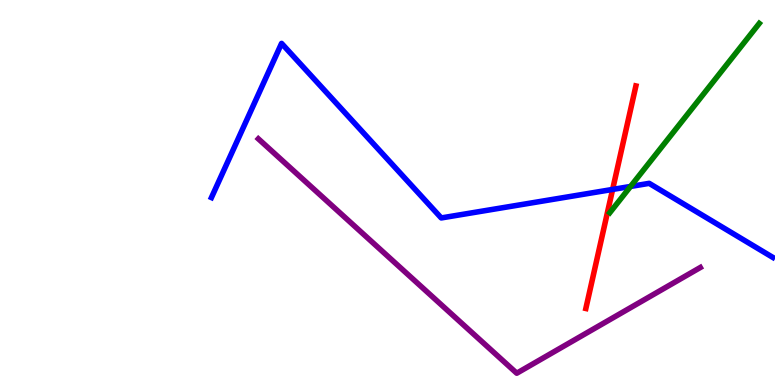[{'lines': ['blue', 'red'], 'intersections': [{'x': 7.9, 'y': 5.08}]}, {'lines': ['green', 'red'], 'intersections': []}, {'lines': ['purple', 'red'], 'intersections': []}, {'lines': ['blue', 'green'], 'intersections': [{'x': 8.14, 'y': 5.16}]}, {'lines': ['blue', 'purple'], 'intersections': []}, {'lines': ['green', 'purple'], 'intersections': []}]